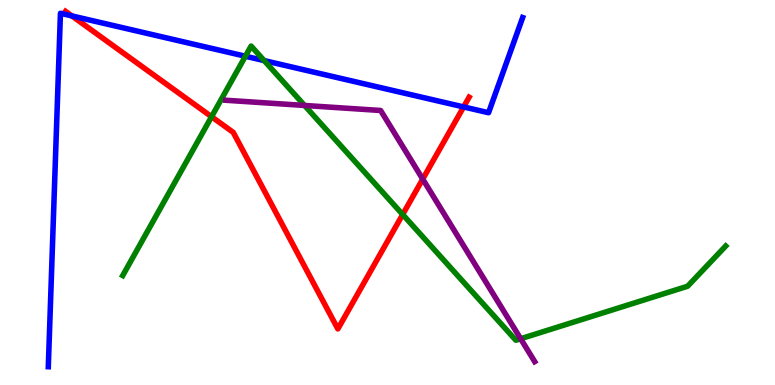[{'lines': ['blue', 'red'], 'intersections': [{'x': 0.927, 'y': 9.59}, {'x': 5.98, 'y': 7.22}]}, {'lines': ['green', 'red'], 'intersections': [{'x': 2.73, 'y': 6.97}, {'x': 5.2, 'y': 4.43}]}, {'lines': ['purple', 'red'], 'intersections': [{'x': 5.45, 'y': 5.35}]}, {'lines': ['blue', 'green'], 'intersections': [{'x': 3.17, 'y': 8.54}, {'x': 3.41, 'y': 8.43}]}, {'lines': ['blue', 'purple'], 'intersections': []}, {'lines': ['green', 'purple'], 'intersections': [{'x': 3.93, 'y': 7.26}, {'x': 6.72, 'y': 1.2}]}]